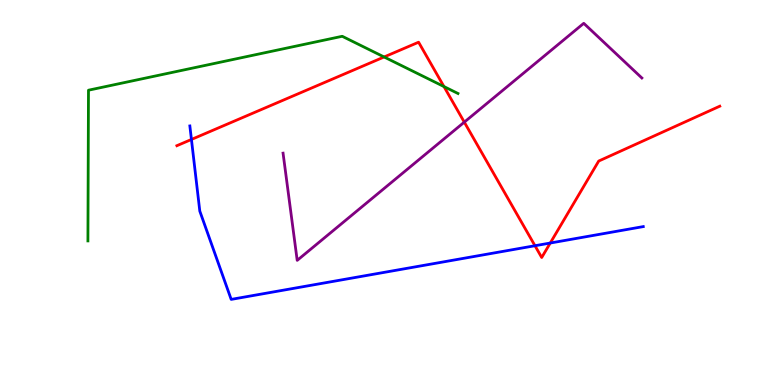[{'lines': ['blue', 'red'], 'intersections': [{'x': 2.47, 'y': 6.38}, {'x': 6.9, 'y': 3.62}, {'x': 7.1, 'y': 3.69}]}, {'lines': ['green', 'red'], 'intersections': [{'x': 4.96, 'y': 8.52}, {'x': 5.73, 'y': 7.75}]}, {'lines': ['purple', 'red'], 'intersections': [{'x': 5.99, 'y': 6.83}]}, {'lines': ['blue', 'green'], 'intersections': []}, {'lines': ['blue', 'purple'], 'intersections': []}, {'lines': ['green', 'purple'], 'intersections': []}]